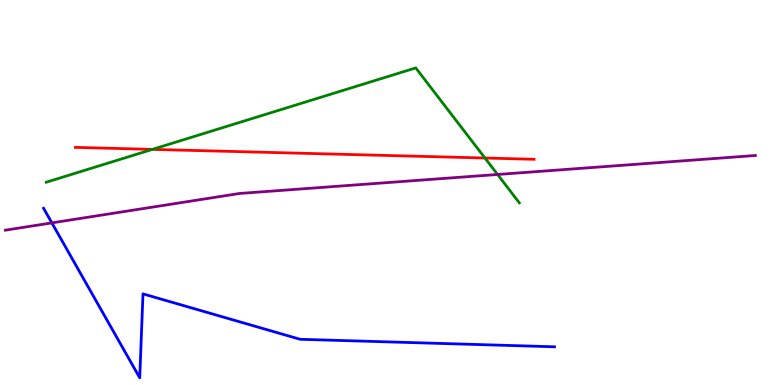[{'lines': ['blue', 'red'], 'intersections': []}, {'lines': ['green', 'red'], 'intersections': [{'x': 1.97, 'y': 6.12}, {'x': 6.26, 'y': 5.9}]}, {'lines': ['purple', 'red'], 'intersections': []}, {'lines': ['blue', 'green'], 'intersections': []}, {'lines': ['blue', 'purple'], 'intersections': [{'x': 0.669, 'y': 4.21}]}, {'lines': ['green', 'purple'], 'intersections': [{'x': 6.42, 'y': 5.47}]}]